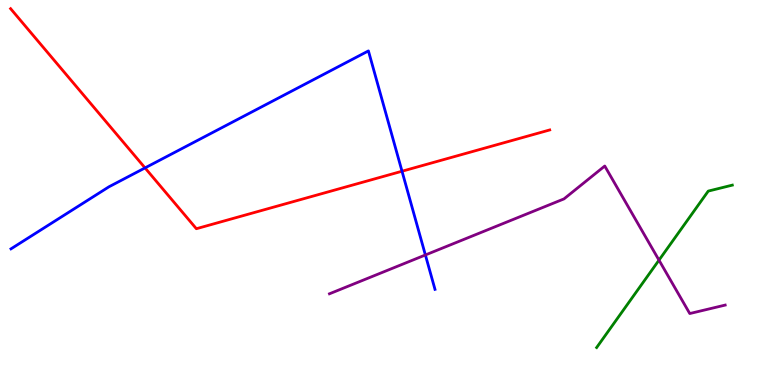[{'lines': ['blue', 'red'], 'intersections': [{'x': 1.87, 'y': 5.64}, {'x': 5.19, 'y': 5.55}]}, {'lines': ['green', 'red'], 'intersections': []}, {'lines': ['purple', 'red'], 'intersections': []}, {'lines': ['blue', 'green'], 'intersections': []}, {'lines': ['blue', 'purple'], 'intersections': [{'x': 5.49, 'y': 3.38}]}, {'lines': ['green', 'purple'], 'intersections': [{'x': 8.5, 'y': 3.24}]}]